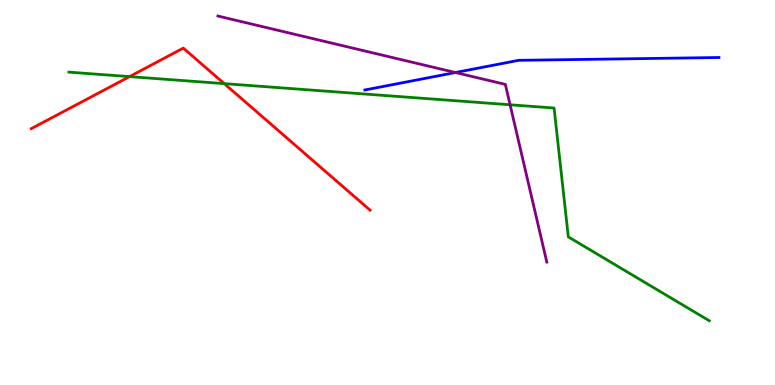[{'lines': ['blue', 'red'], 'intersections': []}, {'lines': ['green', 'red'], 'intersections': [{'x': 1.67, 'y': 8.01}, {'x': 2.89, 'y': 7.83}]}, {'lines': ['purple', 'red'], 'intersections': []}, {'lines': ['blue', 'green'], 'intersections': []}, {'lines': ['blue', 'purple'], 'intersections': [{'x': 5.88, 'y': 8.12}]}, {'lines': ['green', 'purple'], 'intersections': [{'x': 6.58, 'y': 7.28}]}]